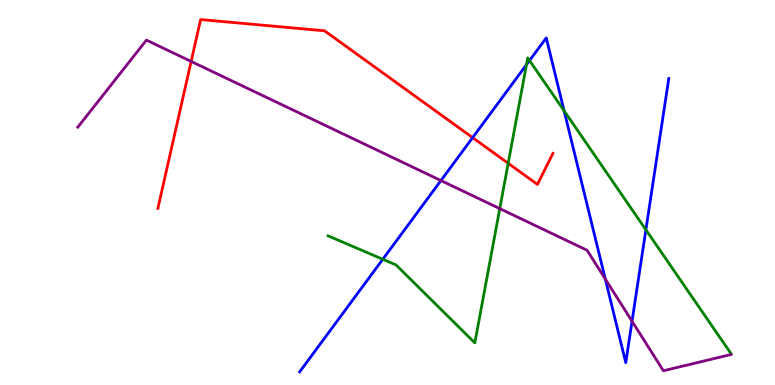[{'lines': ['blue', 'red'], 'intersections': [{'x': 6.1, 'y': 6.43}]}, {'lines': ['green', 'red'], 'intersections': [{'x': 6.56, 'y': 5.76}]}, {'lines': ['purple', 'red'], 'intersections': [{'x': 2.47, 'y': 8.4}]}, {'lines': ['blue', 'green'], 'intersections': [{'x': 4.94, 'y': 3.27}, {'x': 6.79, 'y': 8.32}, {'x': 6.83, 'y': 8.43}, {'x': 7.28, 'y': 7.12}, {'x': 8.33, 'y': 4.03}]}, {'lines': ['blue', 'purple'], 'intersections': [{'x': 5.69, 'y': 5.31}, {'x': 7.81, 'y': 2.75}, {'x': 8.16, 'y': 1.66}]}, {'lines': ['green', 'purple'], 'intersections': [{'x': 6.45, 'y': 4.58}]}]